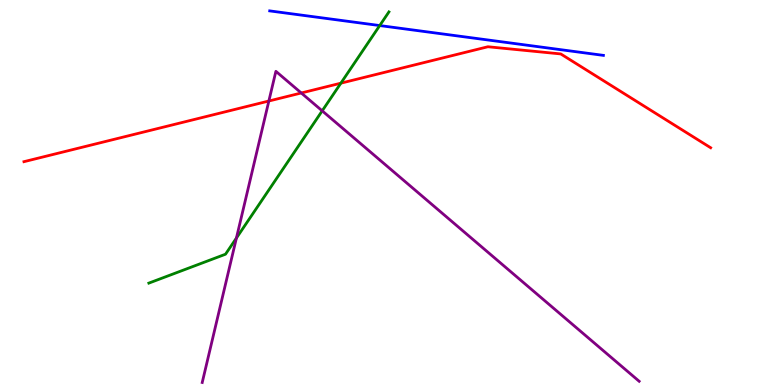[{'lines': ['blue', 'red'], 'intersections': []}, {'lines': ['green', 'red'], 'intersections': [{'x': 4.4, 'y': 7.84}]}, {'lines': ['purple', 'red'], 'intersections': [{'x': 3.47, 'y': 7.38}, {'x': 3.89, 'y': 7.58}]}, {'lines': ['blue', 'green'], 'intersections': [{'x': 4.9, 'y': 9.34}]}, {'lines': ['blue', 'purple'], 'intersections': []}, {'lines': ['green', 'purple'], 'intersections': [{'x': 3.05, 'y': 3.82}, {'x': 4.16, 'y': 7.12}]}]